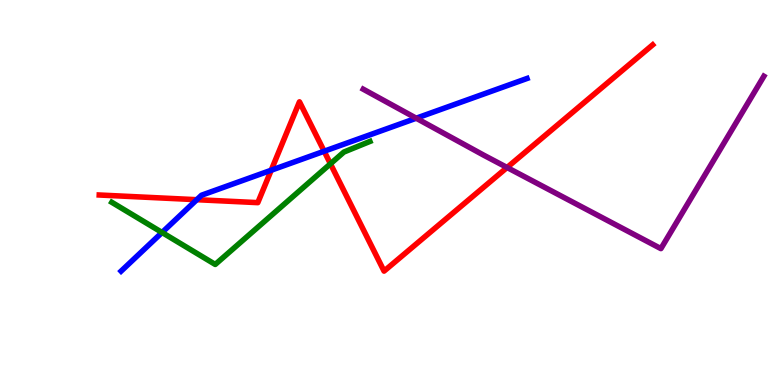[{'lines': ['blue', 'red'], 'intersections': [{'x': 2.54, 'y': 4.81}, {'x': 3.5, 'y': 5.58}, {'x': 4.18, 'y': 6.07}]}, {'lines': ['green', 'red'], 'intersections': [{'x': 4.26, 'y': 5.75}]}, {'lines': ['purple', 'red'], 'intersections': [{'x': 6.54, 'y': 5.65}]}, {'lines': ['blue', 'green'], 'intersections': [{'x': 2.09, 'y': 3.96}]}, {'lines': ['blue', 'purple'], 'intersections': [{'x': 5.37, 'y': 6.93}]}, {'lines': ['green', 'purple'], 'intersections': []}]